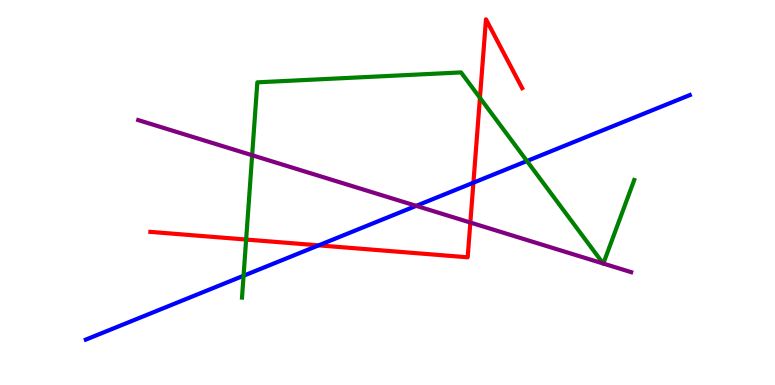[{'lines': ['blue', 'red'], 'intersections': [{'x': 4.11, 'y': 3.63}, {'x': 6.11, 'y': 5.25}]}, {'lines': ['green', 'red'], 'intersections': [{'x': 3.18, 'y': 3.78}, {'x': 6.19, 'y': 7.46}]}, {'lines': ['purple', 'red'], 'intersections': [{'x': 6.07, 'y': 4.22}]}, {'lines': ['blue', 'green'], 'intersections': [{'x': 3.14, 'y': 2.84}, {'x': 6.8, 'y': 5.82}]}, {'lines': ['blue', 'purple'], 'intersections': [{'x': 5.37, 'y': 4.65}]}, {'lines': ['green', 'purple'], 'intersections': [{'x': 3.25, 'y': 5.97}, {'x': 7.78, 'y': 3.16}, {'x': 7.78, 'y': 3.15}]}]